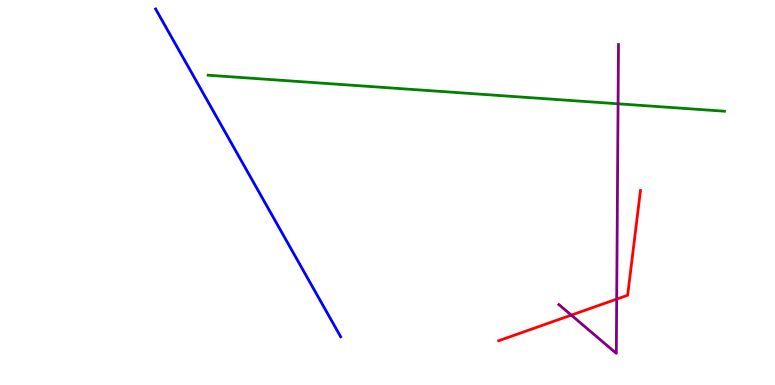[{'lines': ['blue', 'red'], 'intersections': []}, {'lines': ['green', 'red'], 'intersections': []}, {'lines': ['purple', 'red'], 'intersections': [{'x': 7.37, 'y': 1.81}, {'x': 7.96, 'y': 2.23}]}, {'lines': ['blue', 'green'], 'intersections': []}, {'lines': ['blue', 'purple'], 'intersections': []}, {'lines': ['green', 'purple'], 'intersections': [{'x': 7.98, 'y': 7.3}]}]